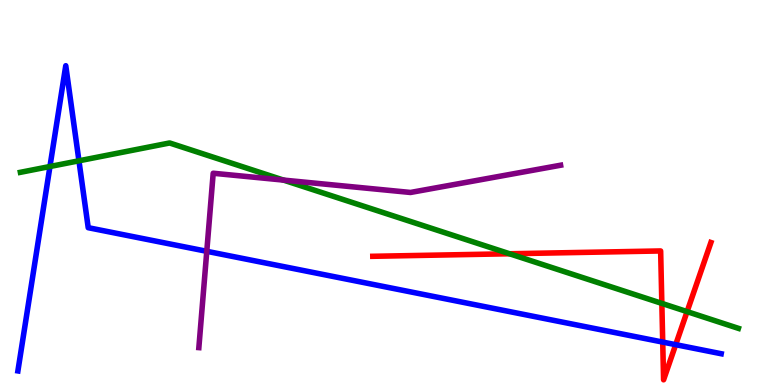[{'lines': ['blue', 'red'], 'intersections': [{'x': 8.55, 'y': 1.11}, {'x': 8.72, 'y': 1.05}]}, {'lines': ['green', 'red'], 'intersections': [{'x': 6.57, 'y': 3.41}, {'x': 8.54, 'y': 2.12}, {'x': 8.87, 'y': 1.91}]}, {'lines': ['purple', 'red'], 'intersections': []}, {'lines': ['blue', 'green'], 'intersections': [{'x': 0.645, 'y': 5.68}, {'x': 1.02, 'y': 5.82}]}, {'lines': ['blue', 'purple'], 'intersections': [{'x': 2.67, 'y': 3.47}]}, {'lines': ['green', 'purple'], 'intersections': [{'x': 3.66, 'y': 5.32}]}]